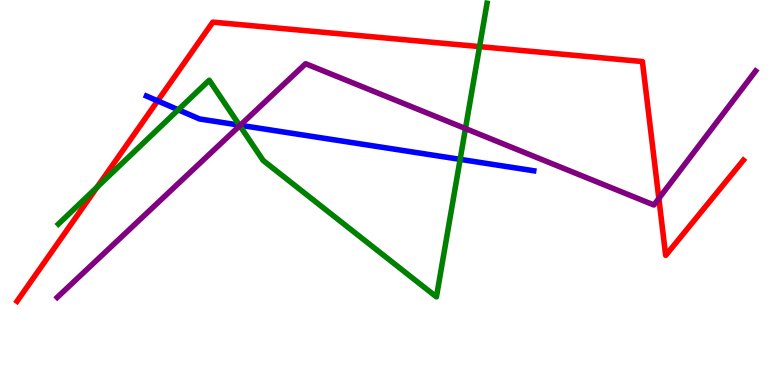[{'lines': ['blue', 'red'], 'intersections': [{'x': 2.03, 'y': 7.38}]}, {'lines': ['green', 'red'], 'intersections': [{'x': 1.25, 'y': 5.14}, {'x': 6.19, 'y': 8.79}]}, {'lines': ['purple', 'red'], 'intersections': [{'x': 8.5, 'y': 4.85}]}, {'lines': ['blue', 'green'], 'intersections': [{'x': 2.3, 'y': 7.15}, {'x': 3.09, 'y': 6.75}, {'x': 5.94, 'y': 5.86}]}, {'lines': ['blue', 'purple'], 'intersections': [{'x': 3.1, 'y': 6.75}]}, {'lines': ['green', 'purple'], 'intersections': [{'x': 3.09, 'y': 6.74}, {'x': 6.01, 'y': 6.66}]}]